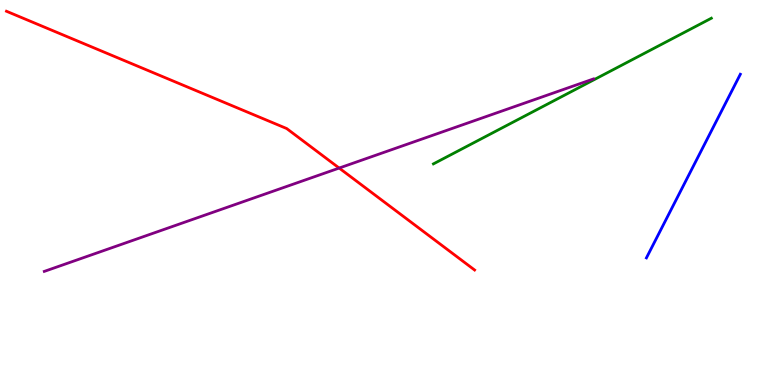[{'lines': ['blue', 'red'], 'intersections': []}, {'lines': ['green', 'red'], 'intersections': []}, {'lines': ['purple', 'red'], 'intersections': [{'x': 4.38, 'y': 5.63}]}, {'lines': ['blue', 'green'], 'intersections': []}, {'lines': ['blue', 'purple'], 'intersections': []}, {'lines': ['green', 'purple'], 'intersections': []}]